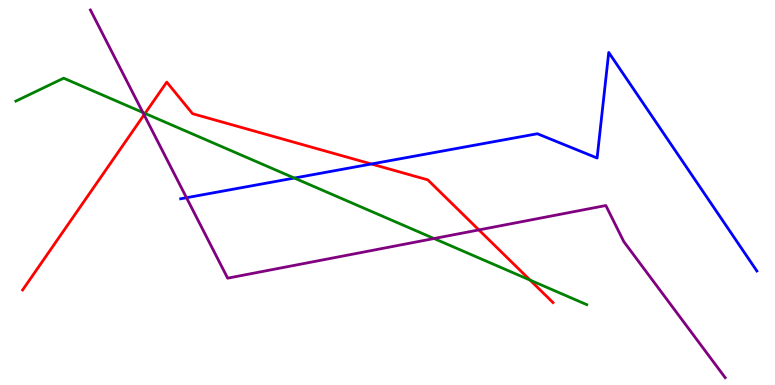[{'lines': ['blue', 'red'], 'intersections': [{'x': 4.79, 'y': 5.74}]}, {'lines': ['green', 'red'], 'intersections': [{'x': 1.87, 'y': 7.05}, {'x': 6.84, 'y': 2.72}]}, {'lines': ['purple', 'red'], 'intersections': [{'x': 1.86, 'y': 7.02}, {'x': 6.18, 'y': 4.03}]}, {'lines': ['blue', 'green'], 'intersections': [{'x': 3.8, 'y': 5.38}]}, {'lines': ['blue', 'purple'], 'intersections': [{'x': 2.41, 'y': 4.86}]}, {'lines': ['green', 'purple'], 'intersections': [{'x': 1.84, 'y': 7.08}, {'x': 5.6, 'y': 3.8}]}]